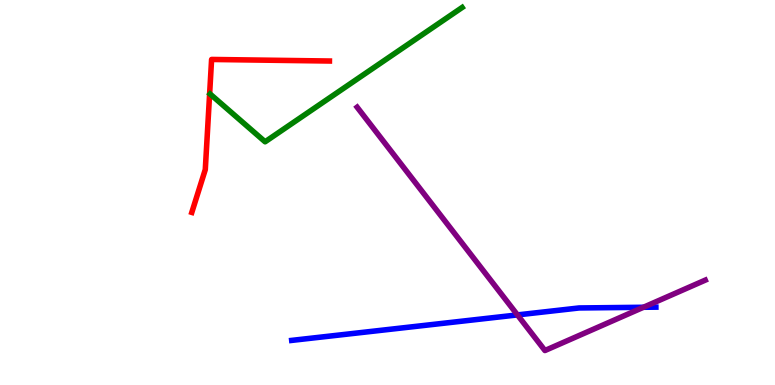[{'lines': ['blue', 'red'], 'intersections': []}, {'lines': ['green', 'red'], 'intersections': []}, {'lines': ['purple', 'red'], 'intersections': []}, {'lines': ['blue', 'green'], 'intersections': []}, {'lines': ['blue', 'purple'], 'intersections': [{'x': 6.68, 'y': 1.82}, {'x': 8.3, 'y': 2.02}]}, {'lines': ['green', 'purple'], 'intersections': []}]